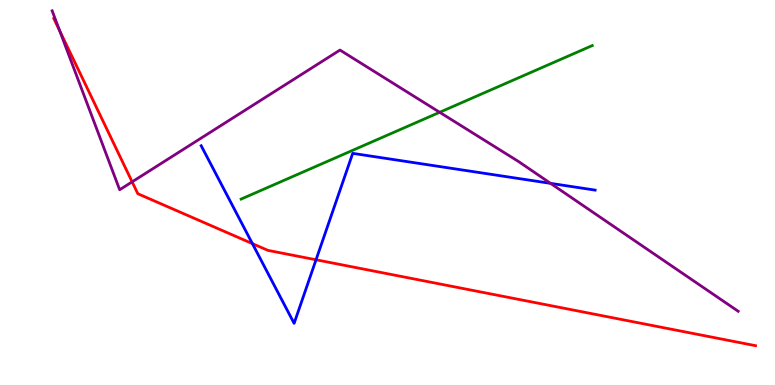[{'lines': ['blue', 'red'], 'intersections': [{'x': 3.26, 'y': 3.67}, {'x': 4.08, 'y': 3.25}]}, {'lines': ['green', 'red'], 'intersections': []}, {'lines': ['purple', 'red'], 'intersections': [{'x': 0.769, 'y': 9.2}, {'x': 1.71, 'y': 5.28}]}, {'lines': ['blue', 'green'], 'intersections': []}, {'lines': ['blue', 'purple'], 'intersections': [{'x': 7.1, 'y': 5.24}]}, {'lines': ['green', 'purple'], 'intersections': [{'x': 5.67, 'y': 7.08}]}]